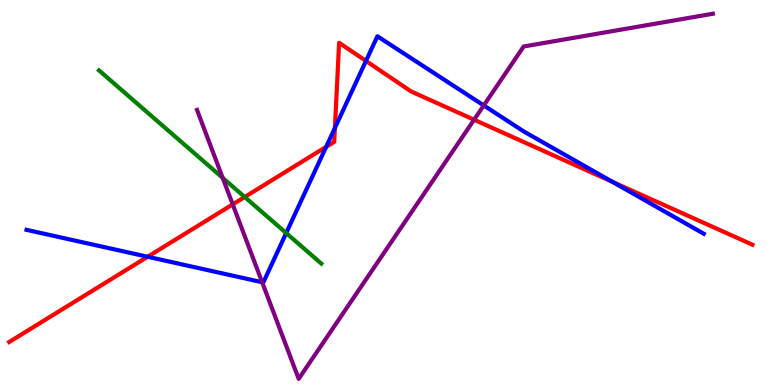[{'lines': ['blue', 'red'], 'intersections': [{'x': 1.91, 'y': 3.33}, {'x': 4.21, 'y': 6.19}, {'x': 4.32, 'y': 6.68}, {'x': 4.72, 'y': 8.42}, {'x': 7.9, 'y': 5.28}]}, {'lines': ['green', 'red'], 'intersections': [{'x': 3.16, 'y': 4.88}]}, {'lines': ['purple', 'red'], 'intersections': [{'x': 3.0, 'y': 4.69}, {'x': 6.12, 'y': 6.89}]}, {'lines': ['blue', 'green'], 'intersections': [{'x': 3.69, 'y': 3.95}]}, {'lines': ['blue', 'purple'], 'intersections': [{'x': 3.38, 'y': 2.67}, {'x': 6.24, 'y': 7.26}]}, {'lines': ['green', 'purple'], 'intersections': [{'x': 2.87, 'y': 5.38}]}]